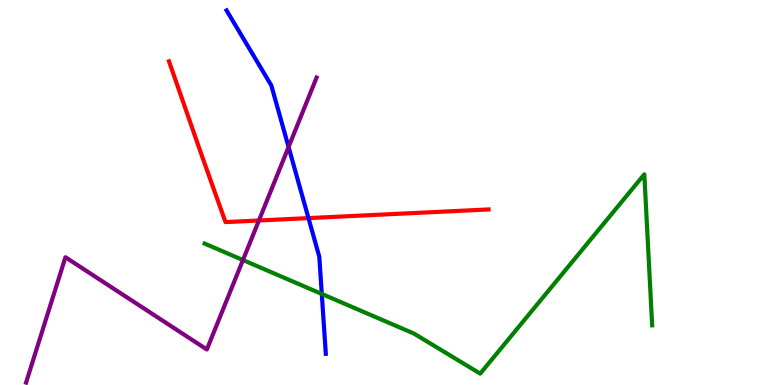[{'lines': ['blue', 'red'], 'intersections': [{'x': 3.98, 'y': 4.33}]}, {'lines': ['green', 'red'], 'intersections': []}, {'lines': ['purple', 'red'], 'intersections': [{'x': 3.34, 'y': 4.27}]}, {'lines': ['blue', 'green'], 'intersections': [{'x': 4.15, 'y': 2.37}]}, {'lines': ['blue', 'purple'], 'intersections': [{'x': 3.72, 'y': 6.18}]}, {'lines': ['green', 'purple'], 'intersections': [{'x': 3.13, 'y': 3.25}]}]